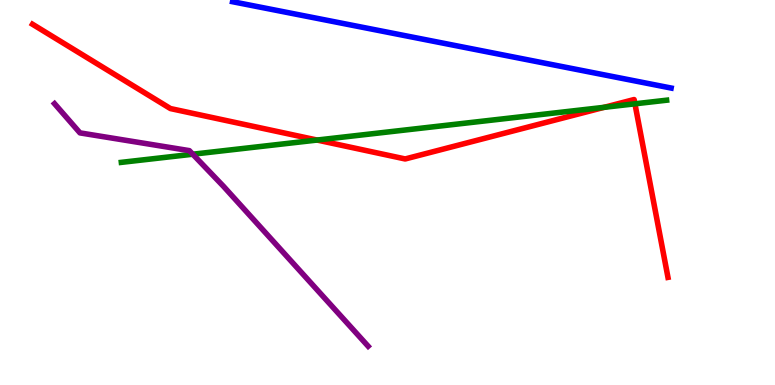[{'lines': ['blue', 'red'], 'intersections': []}, {'lines': ['green', 'red'], 'intersections': [{'x': 4.09, 'y': 6.36}, {'x': 7.8, 'y': 7.21}, {'x': 8.19, 'y': 7.3}]}, {'lines': ['purple', 'red'], 'intersections': []}, {'lines': ['blue', 'green'], 'intersections': []}, {'lines': ['blue', 'purple'], 'intersections': []}, {'lines': ['green', 'purple'], 'intersections': [{'x': 2.49, 'y': 5.99}]}]